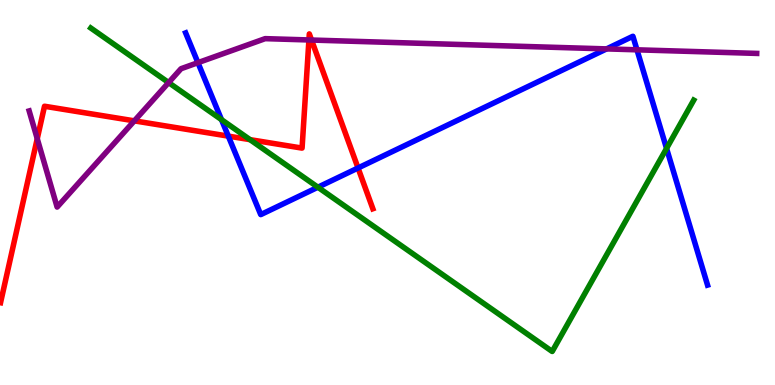[{'lines': ['blue', 'red'], 'intersections': [{'x': 2.95, 'y': 6.46}, {'x': 4.62, 'y': 5.64}]}, {'lines': ['green', 'red'], 'intersections': [{'x': 3.23, 'y': 6.37}]}, {'lines': ['purple', 'red'], 'intersections': [{'x': 0.481, 'y': 6.4}, {'x': 1.73, 'y': 6.86}, {'x': 3.99, 'y': 8.96}, {'x': 4.02, 'y': 8.96}]}, {'lines': ['blue', 'green'], 'intersections': [{'x': 2.86, 'y': 6.89}, {'x': 4.1, 'y': 5.14}, {'x': 8.6, 'y': 6.14}]}, {'lines': ['blue', 'purple'], 'intersections': [{'x': 2.55, 'y': 8.37}, {'x': 7.83, 'y': 8.73}, {'x': 8.22, 'y': 8.71}]}, {'lines': ['green', 'purple'], 'intersections': [{'x': 2.18, 'y': 7.86}]}]